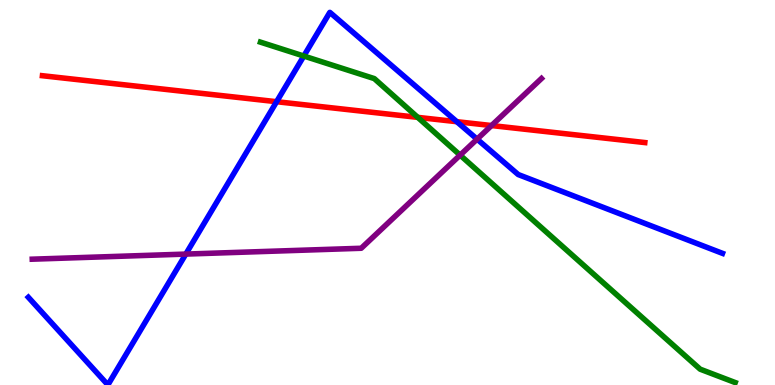[{'lines': ['blue', 'red'], 'intersections': [{'x': 3.57, 'y': 7.36}, {'x': 5.89, 'y': 6.84}]}, {'lines': ['green', 'red'], 'intersections': [{'x': 5.39, 'y': 6.95}]}, {'lines': ['purple', 'red'], 'intersections': [{'x': 6.34, 'y': 6.74}]}, {'lines': ['blue', 'green'], 'intersections': [{'x': 3.92, 'y': 8.54}]}, {'lines': ['blue', 'purple'], 'intersections': [{'x': 2.4, 'y': 3.4}, {'x': 6.16, 'y': 6.39}]}, {'lines': ['green', 'purple'], 'intersections': [{'x': 5.94, 'y': 5.97}]}]